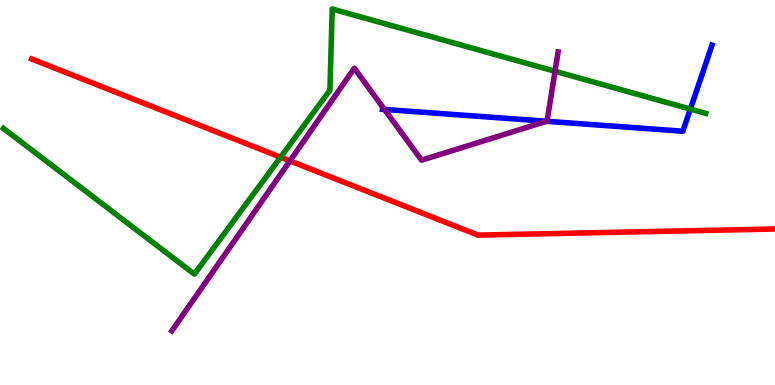[{'lines': ['blue', 'red'], 'intersections': []}, {'lines': ['green', 'red'], 'intersections': [{'x': 3.62, 'y': 5.92}]}, {'lines': ['purple', 'red'], 'intersections': [{'x': 3.74, 'y': 5.82}]}, {'lines': ['blue', 'green'], 'intersections': [{'x': 8.91, 'y': 7.17}]}, {'lines': ['blue', 'purple'], 'intersections': [{'x': 4.96, 'y': 7.16}, {'x': 7.05, 'y': 6.85}]}, {'lines': ['green', 'purple'], 'intersections': [{'x': 7.16, 'y': 8.15}]}]